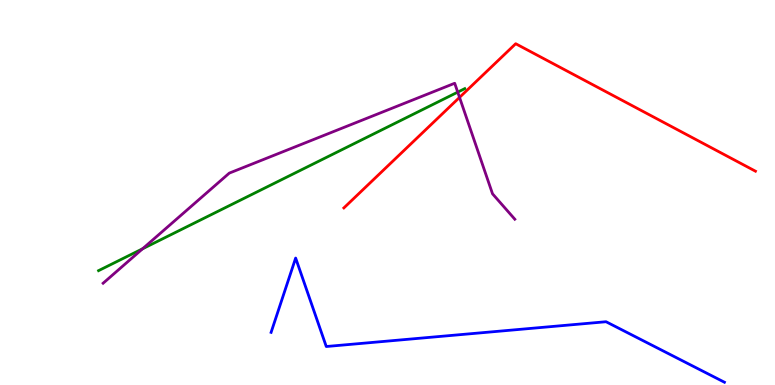[{'lines': ['blue', 'red'], 'intersections': []}, {'lines': ['green', 'red'], 'intersections': []}, {'lines': ['purple', 'red'], 'intersections': [{'x': 5.93, 'y': 7.47}]}, {'lines': ['blue', 'green'], 'intersections': []}, {'lines': ['blue', 'purple'], 'intersections': []}, {'lines': ['green', 'purple'], 'intersections': [{'x': 1.84, 'y': 3.54}, {'x': 5.91, 'y': 7.61}]}]